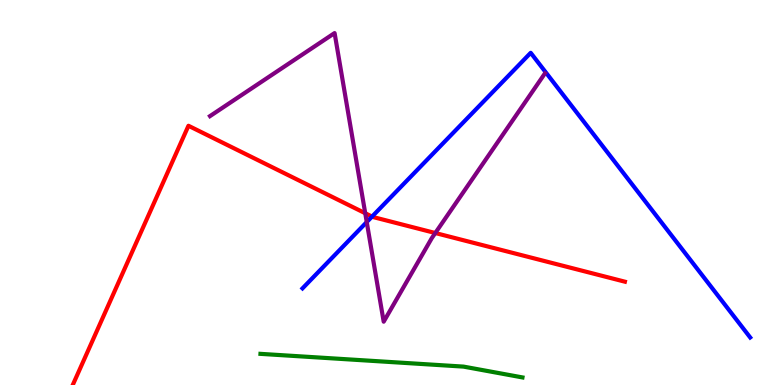[{'lines': ['blue', 'red'], 'intersections': [{'x': 4.8, 'y': 4.37}]}, {'lines': ['green', 'red'], 'intersections': []}, {'lines': ['purple', 'red'], 'intersections': [{'x': 4.71, 'y': 4.46}, {'x': 5.62, 'y': 3.95}]}, {'lines': ['blue', 'green'], 'intersections': []}, {'lines': ['blue', 'purple'], 'intersections': [{'x': 4.73, 'y': 4.23}]}, {'lines': ['green', 'purple'], 'intersections': []}]